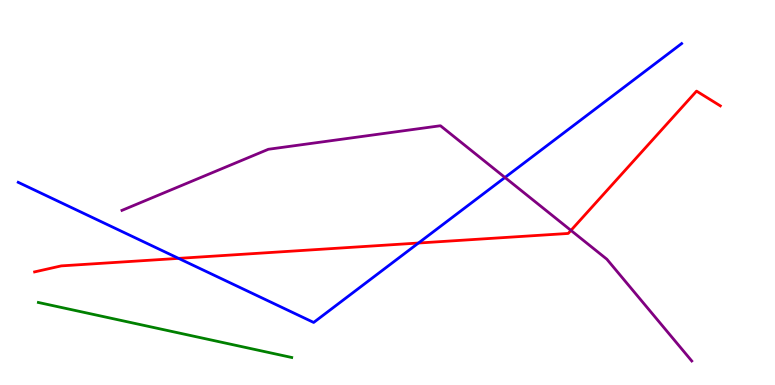[{'lines': ['blue', 'red'], 'intersections': [{'x': 2.3, 'y': 3.29}, {'x': 5.4, 'y': 3.69}]}, {'lines': ['green', 'red'], 'intersections': []}, {'lines': ['purple', 'red'], 'intersections': [{'x': 7.37, 'y': 4.02}]}, {'lines': ['blue', 'green'], 'intersections': []}, {'lines': ['blue', 'purple'], 'intersections': [{'x': 6.52, 'y': 5.39}]}, {'lines': ['green', 'purple'], 'intersections': []}]